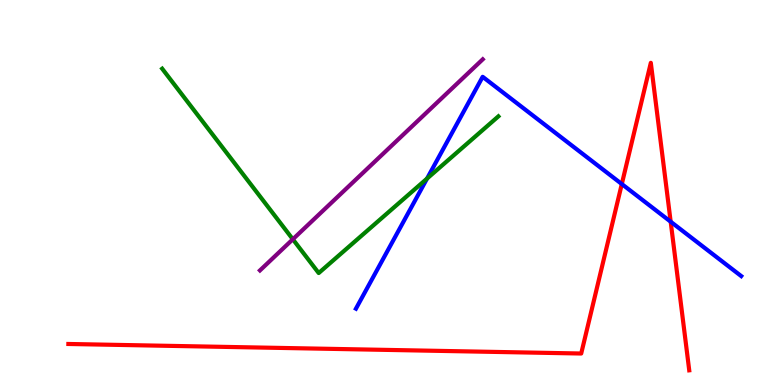[{'lines': ['blue', 'red'], 'intersections': [{'x': 8.02, 'y': 5.22}, {'x': 8.65, 'y': 4.24}]}, {'lines': ['green', 'red'], 'intersections': []}, {'lines': ['purple', 'red'], 'intersections': []}, {'lines': ['blue', 'green'], 'intersections': [{'x': 5.51, 'y': 5.36}]}, {'lines': ['blue', 'purple'], 'intersections': []}, {'lines': ['green', 'purple'], 'intersections': [{'x': 3.78, 'y': 3.79}]}]